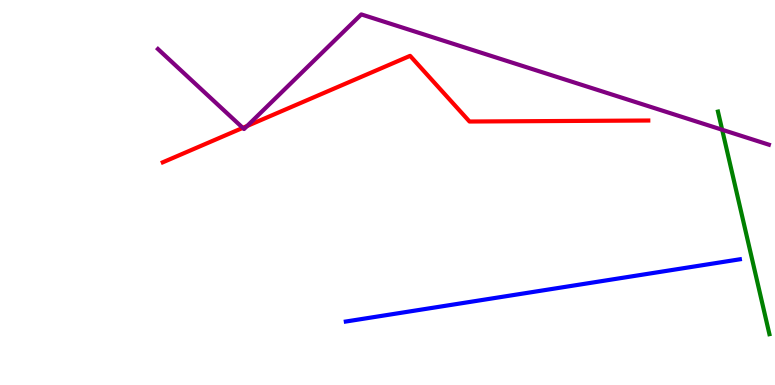[{'lines': ['blue', 'red'], 'intersections': []}, {'lines': ['green', 'red'], 'intersections': []}, {'lines': ['purple', 'red'], 'intersections': [{'x': 3.13, 'y': 6.68}, {'x': 3.19, 'y': 6.73}]}, {'lines': ['blue', 'green'], 'intersections': []}, {'lines': ['blue', 'purple'], 'intersections': []}, {'lines': ['green', 'purple'], 'intersections': [{'x': 9.32, 'y': 6.63}]}]